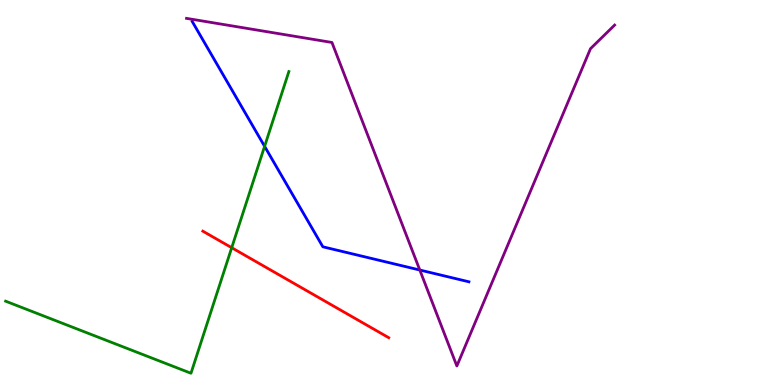[{'lines': ['blue', 'red'], 'intersections': []}, {'lines': ['green', 'red'], 'intersections': [{'x': 2.99, 'y': 3.57}]}, {'lines': ['purple', 'red'], 'intersections': []}, {'lines': ['blue', 'green'], 'intersections': [{'x': 3.41, 'y': 6.2}]}, {'lines': ['blue', 'purple'], 'intersections': [{'x': 5.42, 'y': 2.99}]}, {'lines': ['green', 'purple'], 'intersections': []}]